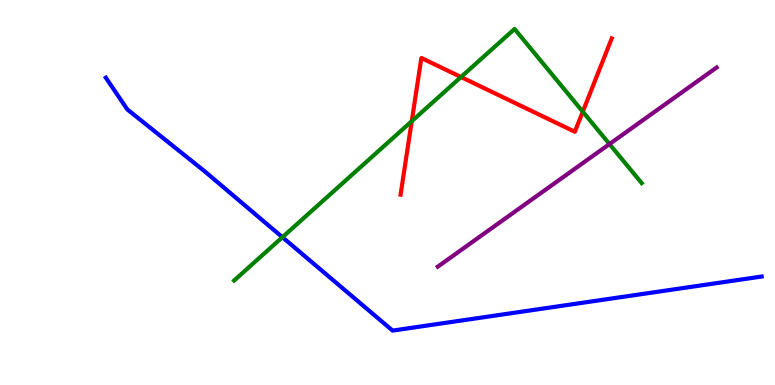[{'lines': ['blue', 'red'], 'intersections': []}, {'lines': ['green', 'red'], 'intersections': [{'x': 5.31, 'y': 6.85}, {'x': 5.95, 'y': 8.0}, {'x': 7.52, 'y': 7.1}]}, {'lines': ['purple', 'red'], 'intersections': []}, {'lines': ['blue', 'green'], 'intersections': [{'x': 3.64, 'y': 3.84}]}, {'lines': ['blue', 'purple'], 'intersections': []}, {'lines': ['green', 'purple'], 'intersections': [{'x': 7.86, 'y': 6.26}]}]